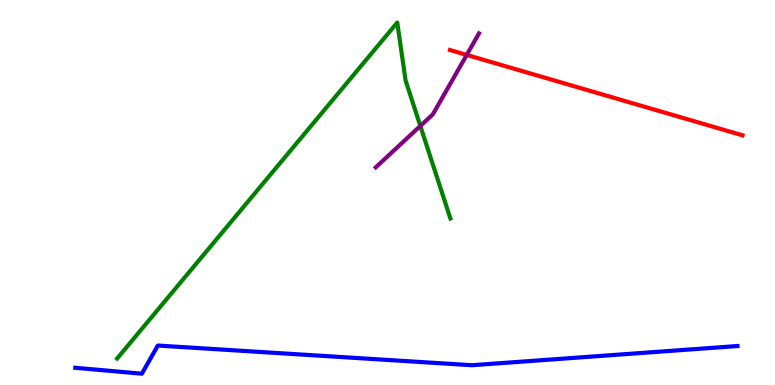[{'lines': ['blue', 'red'], 'intersections': []}, {'lines': ['green', 'red'], 'intersections': []}, {'lines': ['purple', 'red'], 'intersections': [{'x': 6.02, 'y': 8.57}]}, {'lines': ['blue', 'green'], 'intersections': []}, {'lines': ['blue', 'purple'], 'intersections': []}, {'lines': ['green', 'purple'], 'intersections': [{'x': 5.42, 'y': 6.73}]}]